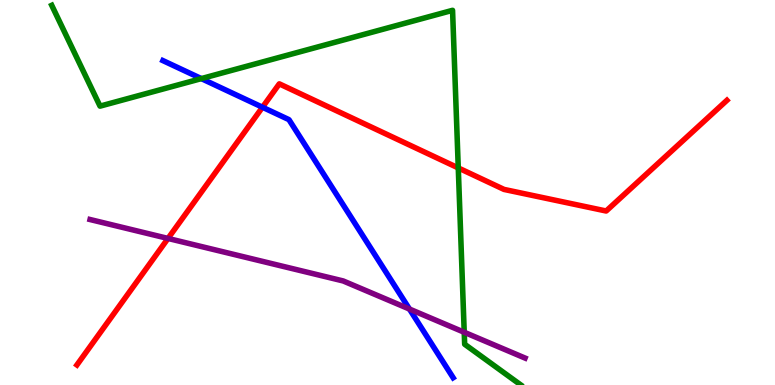[{'lines': ['blue', 'red'], 'intersections': [{'x': 3.39, 'y': 7.21}]}, {'lines': ['green', 'red'], 'intersections': [{'x': 5.91, 'y': 5.64}]}, {'lines': ['purple', 'red'], 'intersections': [{'x': 2.17, 'y': 3.81}]}, {'lines': ['blue', 'green'], 'intersections': [{'x': 2.6, 'y': 7.96}]}, {'lines': ['blue', 'purple'], 'intersections': [{'x': 5.28, 'y': 1.97}]}, {'lines': ['green', 'purple'], 'intersections': [{'x': 5.99, 'y': 1.37}]}]